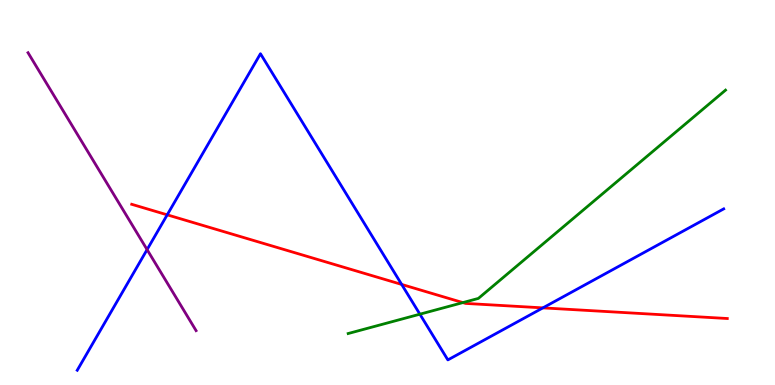[{'lines': ['blue', 'red'], 'intersections': [{'x': 2.16, 'y': 4.42}, {'x': 5.18, 'y': 2.61}, {'x': 7.01, 'y': 2.0}]}, {'lines': ['green', 'red'], 'intersections': [{'x': 5.97, 'y': 2.14}]}, {'lines': ['purple', 'red'], 'intersections': []}, {'lines': ['blue', 'green'], 'intersections': [{'x': 5.42, 'y': 1.84}]}, {'lines': ['blue', 'purple'], 'intersections': [{'x': 1.9, 'y': 3.52}]}, {'lines': ['green', 'purple'], 'intersections': []}]